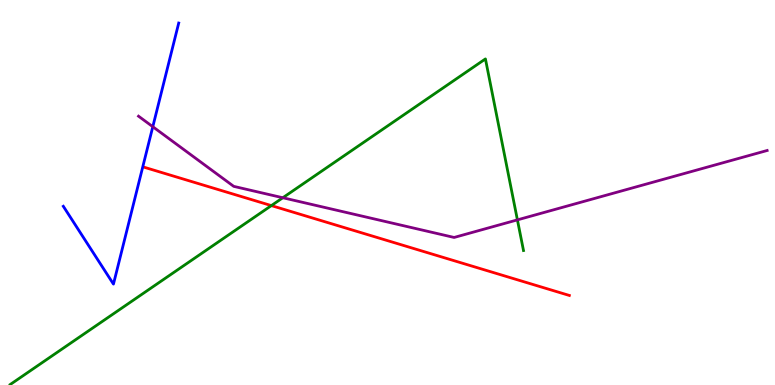[{'lines': ['blue', 'red'], 'intersections': []}, {'lines': ['green', 'red'], 'intersections': [{'x': 3.5, 'y': 4.66}]}, {'lines': ['purple', 'red'], 'intersections': []}, {'lines': ['blue', 'green'], 'intersections': []}, {'lines': ['blue', 'purple'], 'intersections': [{'x': 1.97, 'y': 6.71}]}, {'lines': ['green', 'purple'], 'intersections': [{'x': 3.65, 'y': 4.86}, {'x': 6.68, 'y': 4.29}]}]